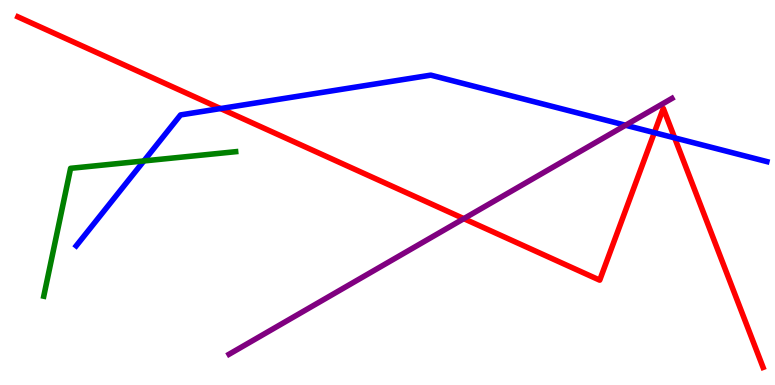[{'lines': ['blue', 'red'], 'intersections': [{'x': 2.85, 'y': 7.18}, {'x': 8.44, 'y': 6.55}, {'x': 8.71, 'y': 6.42}]}, {'lines': ['green', 'red'], 'intersections': []}, {'lines': ['purple', 'red'], 'intersections': [{'x': 5.98, 'y': 4.32}]}, {'lines': ['blue', 'green'], 'intersections': [{'x': 1.86, 'y': 5.82}]}, {'lines': ['blue', 'purple'], 'intersections': [{'x': 8.07, 'y': 6.75}]}, {'lines': ['green', 'purple'], 'intersections': []}]